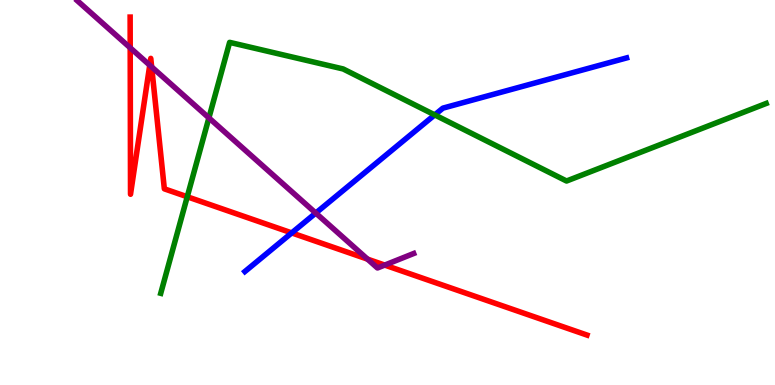[{'lines': ['blue', 'red'], 'intersections': [{'x': 3.76, 'y': 3.95}]}, {'lines': ['green', 'red'], 'intersections': [{'x': 2.42, 'y': 4.89}]}, {'lines': ['purple', 'red'], 'intersections': [{'x': 1.68, 'y': 8.76}, {'x': 1.93, 'y': 8.31}, {'x': 1.96, 'y': 8.26}, {'x': 4.74, 'y': 3.27}, {'x': 4.96, 'y': 3.11}]}, {'lines': ['blue', 'green'], 'intersections': [{'x': 5.61, 'y': 7.02}]}, {'lines': ['blue', 'purple'], 'intersections': [{'x': 4.07, 'y': 4.47}]}, {'lines': ['green', 'purple'], 'intersections': [{'x': 2.7, 'y': 6.94}]}]